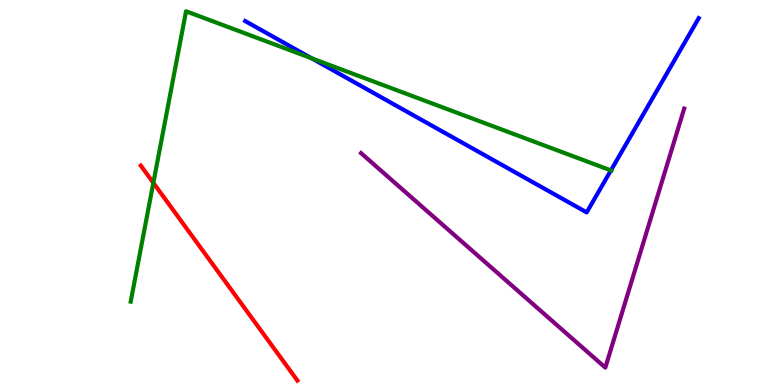[{'lines': ['blue', 'red'], 'intersections': []}, {'lines': ['green', 'red'], 'intersections': [{'x': 1.98, 'y': 5.25}]}, {'lines': ['purple', 'red'], 'intersections': []}, {'lines': ['blue', 'green'], 'intersections': [{'x': 4.02, 'y': 8.48}, {'x': 7.88, 'y': 5.57}]}, {'lines': ['blue', 'purple'], 'intersections': []}, {'lines': ['green', 'purple'], 'intersections': []}]